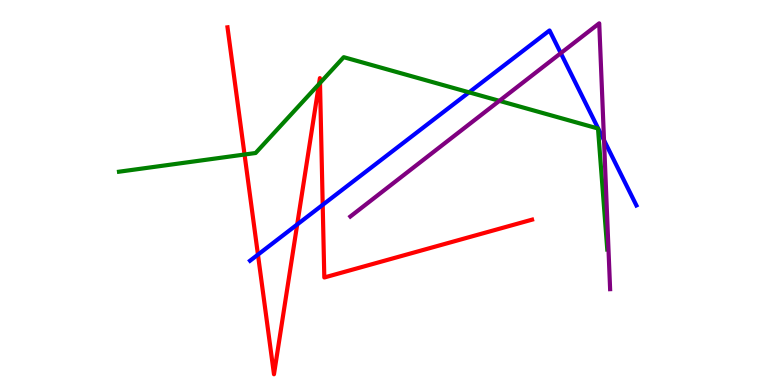[{'lines': ['blue', 'red'], 'intersections': [{'x': 3.33, 'y': 3.39}, {'x': 3.83, 'y': 4.17}, {'x': 4.16, 'y': 4.68}]}, {'lines': ['green', 'red'], 'intersections': [{'x': 3.16, 'y': 5.99}, {'x': 4.12, 'y': 7.82}, {'x': 4.13, 'y': 7.84}]}, {'lines': ['purple', 'red'], 'intersections': []}, {'lines': ['blue', 'green'], 'intersections': [{'x': 6.05, 'y': 7.6}]}, {'lines': ['blue', 'purple'], 'intersections': [{'x': 7.24, 'y': 8.62}, {'x': 7.79, 'y': 6.36}]}, {'lines': ['green', 'purple'], 'intersections': [{'x': 6.44, 'y': 7.38}]}]